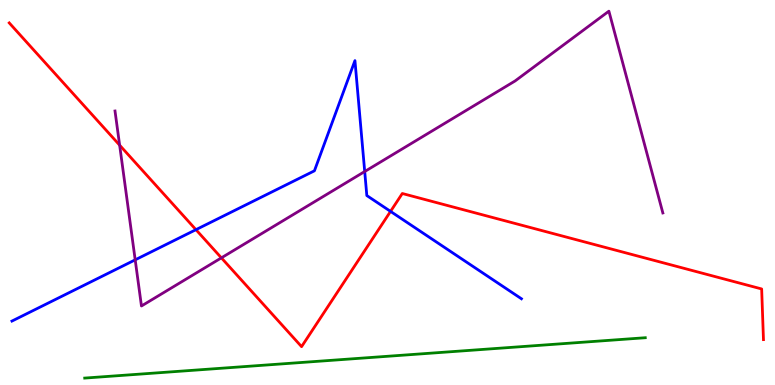[{'lines': ['blue', 'red'], 'intersections': [{'x': 2.53, 'y': 4.03}, {'x': 5.04, 'y': 4.51}]}, {'lines': ['green', 'red'], 'intersections': []}, {'lines': ['purple', 'red'], 'intersections': [{'x': 1.54, 'y': 6.23}, {'x': 2.86, 'y': 3.3}]}, {'lines': ['blue', 'green'], 'intersections': []}, {'lines': ['blue', 'purple'], 'intersections': [{'x': 1.74, 'y': 3.25}, {'x': 4.71, 'y': 5.54}]}, {'lines': ['green', 'purple'], 'intersections': []}]